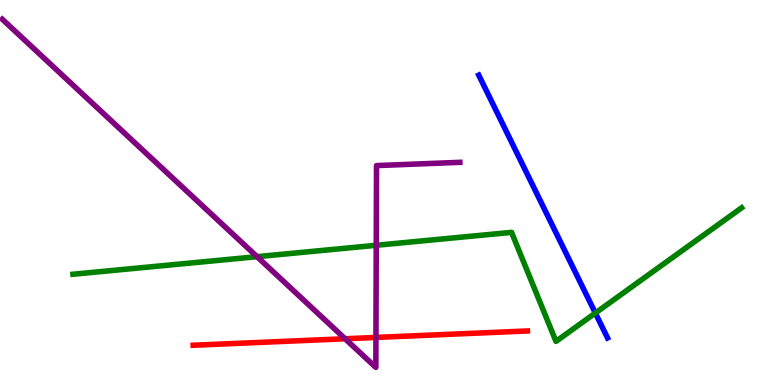[{'lines': ['blue', 'red'], 'intersections': []}, {'lines': ['green', 'red'], 'intersections': []}, {'lines': ['purple', 'red'], 'intersections': [{'x': 4.45, 'y': 1.2}, {'x': 4.85, 'y': 1.24}]}, {'lines': ['blue', 'green'], 'intersections': [{'x': 7.68, 'y': 1.87}]}, {'lines': ['blue', 'purple'], 'intersections': []}, {'lines': ['green', 'purple'], 'intersections': [{'x': 3.32, 'y': 3.33}, {'x': 4.85, 'y': 3.63}]}]